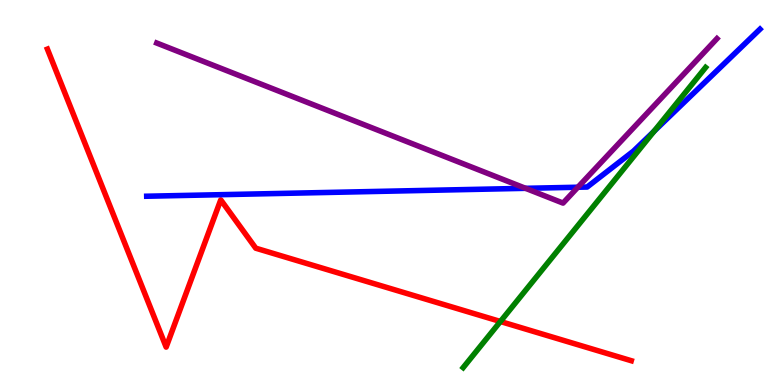[{'lines': ['blue', 'red'], 'intersections': []}, {'lines': ['green', 'red'], 'intersections': [{'x': 6.46, 'y': 1.65}]}, {'lines': ['purple', 'red'], 'intersections': []}, {'lines': ['blue', 'green'], 'intersections': [{'x': 8.44, 'y': 6.59}]}, {'lines': ['blue', 'purple'], 'intersections': [{'x': 6.78, 'y': 5.11}, {'x': 7.46, 'y': 5.14}]}, {'lines': ['green', 'purple'], 'intersections': []}]